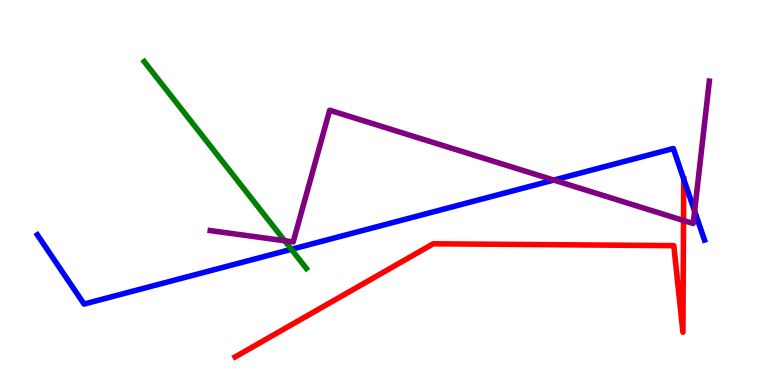[{'lines': ['blue', 'red'], 'intersections': [{'x': 8.82, 'y': 5.35}]}, {'lines': ['green', 'red'], 'intersections': []}, {'lines': ['purple', 'red'], 'intersections': [{'x': 8.82, 'y': 4.27}]}, {'lines': ['blue', 'green'], 'intersections': [{'x': 3.76, 'y': 3.52}]}, {'lines': ['blue', 'purple'], 'intersections': [{'x': 7.15, 'y': 5.32}, {'x': 8.96, 'y': 4.52}]}, {'lines': ['green', 'purple'], 'intersections': [{'x': 3.67, 'y': 3.75}]}]